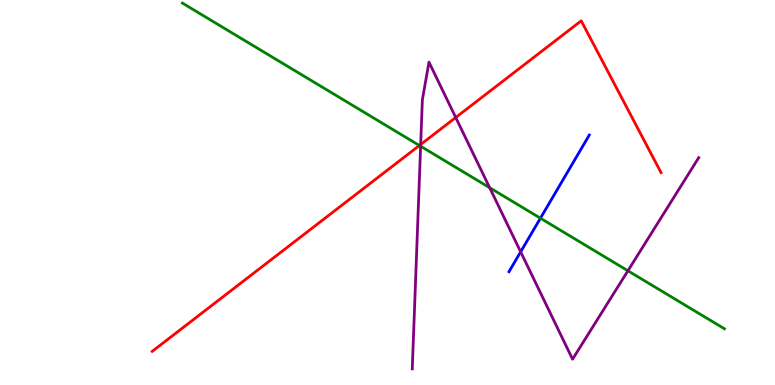[{'lines': ['blue', 'red'], 'intersections': []}, {'lines': ['green', 'red'], 'intersections': [{'x': 5.41, 'y': 6.22}]}, {'lines': ['purple', 'red'], 'intersections': [{'x': 5.43, 'y': 6.25}, {'x': 5.88, 'y': 6.95}]}, {'lines': ['blue', 'green'], 'intersections': [{'x': 6.97, 'y': 4.33}]}, {'lines': ['blue', 'purple'], 'intersections': [{'x': 6.72, 'y': 3.46}]}, {'lines': ['green', 'purple'], 'intersections': [{'x': 5.43, 'y': 6.2}, {'x': 6.32, 'y': 5.12}, {'x': 8.1, 'y': 2.97}]}]